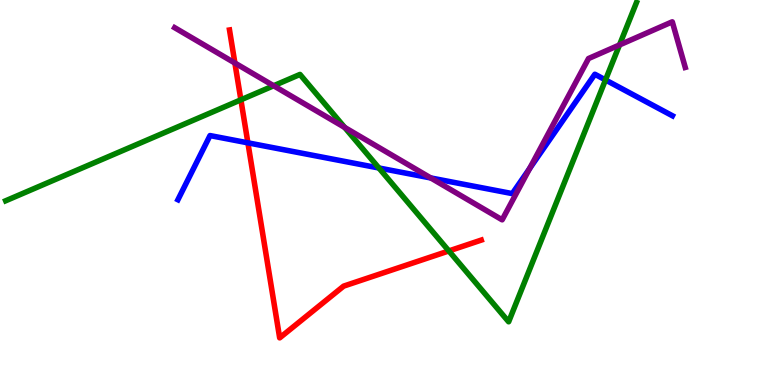[{'lines': ['blue', 'red'], 'intersections': [{'x': 3.2, 'y': 6.29}]}, {'lines': ['green', 'red'], 'intersections': [{'x': 3.11, 'y': 7.41}, {'x': 5.79, 'y': 3.48}]}, {'lines': ['purple', 'red'], 'intersections': [{'x': 3.03, 'y': 8.36}]}, {'lines': ['blue', 'green'], 'intersections': [{'x': 4.89, 'y': 5.64}, {'x': 7.81, 'y': 7.92}]}, {'lines': ['blue', 'purple'], 'intersections': [{'x': 5.56, 'y': 5.38}, {'x': 6.83, 'y': 5.62}]}, {'lines': ['green', 'purple'], 'intersections': [{'x': 3.53, 'y': 7.77}, {'x': 4.45, 'y': 6.69}, {'x': 7.99, 'y': 8.83}]}]